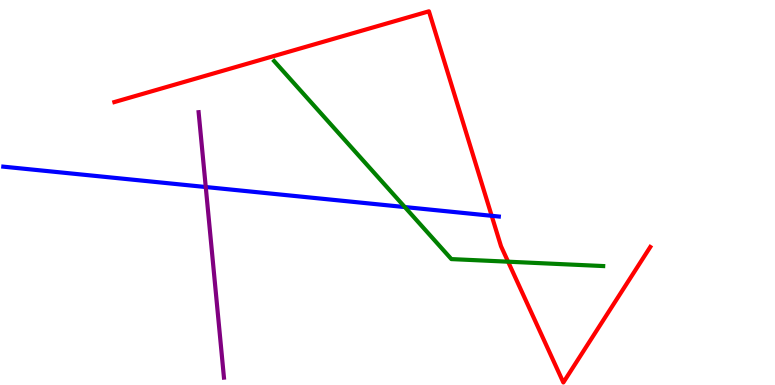[{'lines': ['blue', 'red'], 'intersections': [{'x': 6.34, 'y': 4.39}]}, {'lines': ['green', 'red'], 'intersections': [{'x': 6.56, 'y': 3.2}]}, {'lines': ['purple', 'red'], 'intersections': []}, {'lines': ['blue', 'green'], 'intersections': [{'x': 5.22, 'y': 4.62}]}, {'lines': ['blue', 'purple'], 'intersections': [{'x': 2.65, 'y': 5.14}]}, {'lines': ['green', 'purple'], 'intersections': []}]